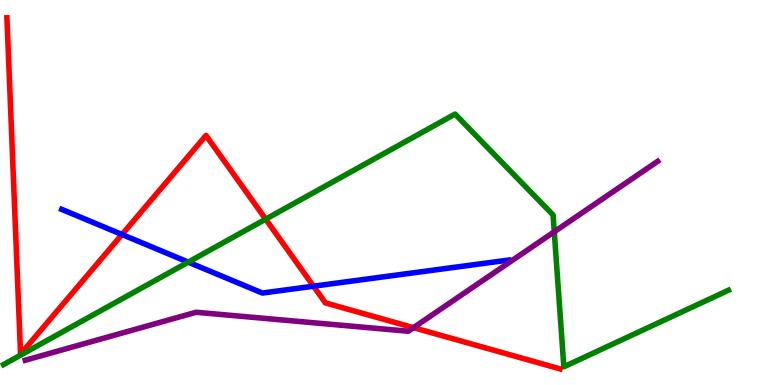[{'lines': ['blue', 'red'], 'intersections': [{'x': 1.57, 'y': 3.91}, {'x': 4.05, 'y': 2.57}]}, {'lines': ['green', 'red'], 'intersections': [{'x': 3.43, 'y': 4.31}]}, {'lines': ['purple', 'red'], 'intersections': [{'x': 5.34, 'y': 1.49}]}, {'lines': ['blue', 'green'], 'intersections': [{'x': 2.43, 'y': 3.19}]}, {'lines': ['blue', 'purple'], 'intersections': []}, {'lines': ['green', 'purple'], 'intersections': [{'x': 7.15, 'y': 3.98}]}]